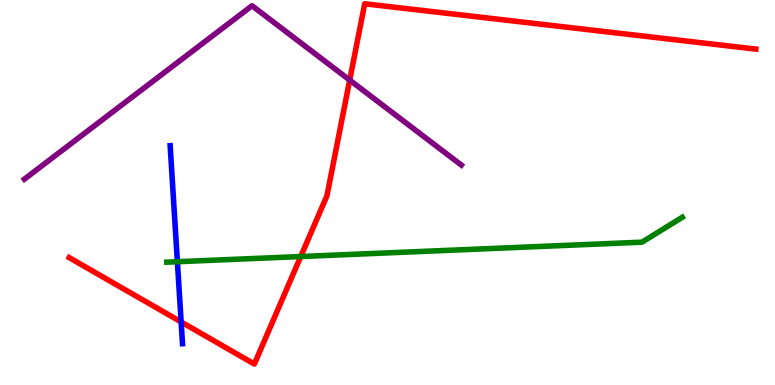[{'lines': ['blue', 'red'], 'intersections': [{'x': 2.34, 'y': 1.64}]}, {'lines': ['green', 'red'], 'intersections': [{'x': 3.88, 'y': 3.34}]}, {'lines': ['purple', 'red'], 'intersections': [{'x': 4.51, 'y': 7.92}]}, {'lines': ['blue', 'green'], 'intersections': [{'x': 2.29, 'y': 3.2}]}, {'lines': ['blue', 'purple'], 'intersections': []}, {'lines': ['green', 'purple'], 'intersections': []}]